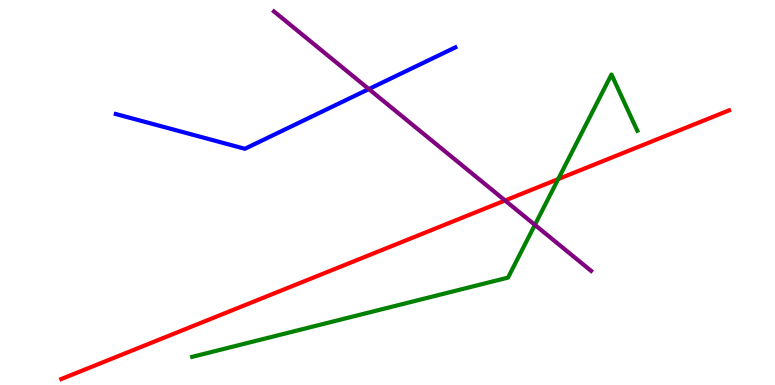[{'lines': ['blue', 'red'], 'intersections': []}, {'lines': ['green', 'red'], 'intersections': [{'x': 7.2, 'y': 5.35}]}, {'lines': ['purple', 'red'], 'intersections': [{'x': 6.52, 'y': 4.79}]}, {'lines': ['blue', 'green'], 'intersections': []}, {'lines': ['blue', 'purple'], 'intersections': [{'x': 4.76, 'y': 7.69}]}, {'lines': ['green', 'purple'], 'intersections': [{'x': 6.9, 'y': 4.16}]}]